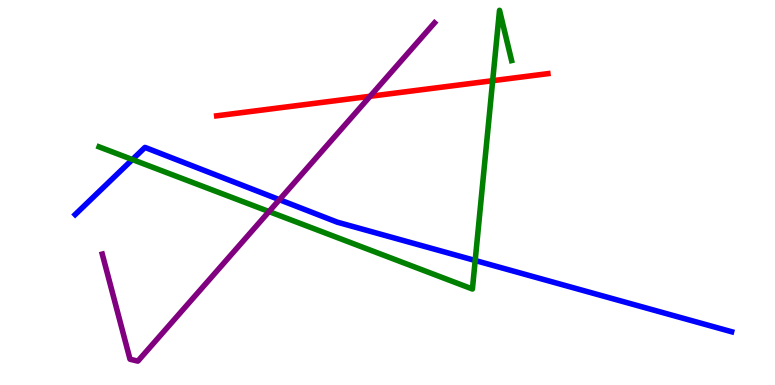[{'lines': ['blue', 'red'], 'intersections': []}, {'lines': ['green', 'red'], 'intersections': [{'x': 6.36, 'y': 7.9}]}, {'lines': ['purple', 'red'], 'intersections': [{'x': 4.78, 'y': 7.5}]}, {'lines': ['blue', 'green'], 'intersections': [{'x': 1.71, 'y': 5.86}, {'x': 6.13, 'y': 3.23}]}, {'lines': ['blue', 'purple'], 'intersections': [{'x': 3.61, 'y': 4.81}]}, {'lines': ['green', 'purple'], 'intersections': [{'x': 3.47, 'y': 4.5}]}]